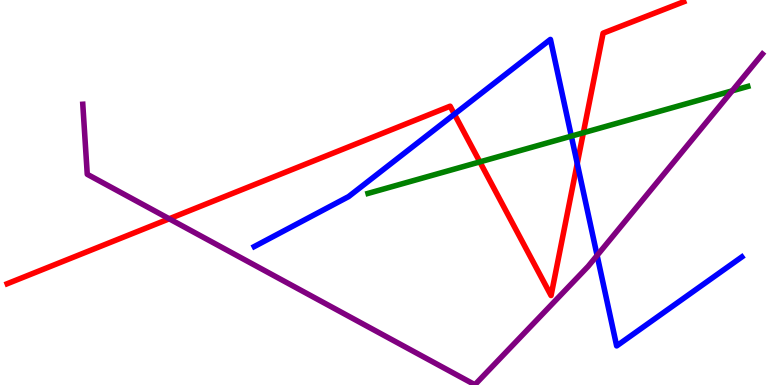[{'lines': ['blue', 'red'], 'intersections': [{'x': 5.86, 'y': 7.03}, {'x': 7.45, 'y': 5.75}]}, {'lines': ['green', 'red'], 'intersections': [{'x': 6.19, 'y': 5.79}, {'x': 7.53, 'y': 6.55}]}, {'lines': ['purple', 'red'], 'intersections': [{'x': 2.18, 'y': 4.32}]}, {'lines': ['blue', 'green'], 'intersections': [{'x': 7.37, 'y': 6.46}]}, {'lines': ['blue', 'purple'], 'intersections': [{'x': 7.7, 'y': 3.37}]}, {'lines': ['green', 'purple'], 'intersections': [{'x': 9.45, 'y': 7.64}]}]